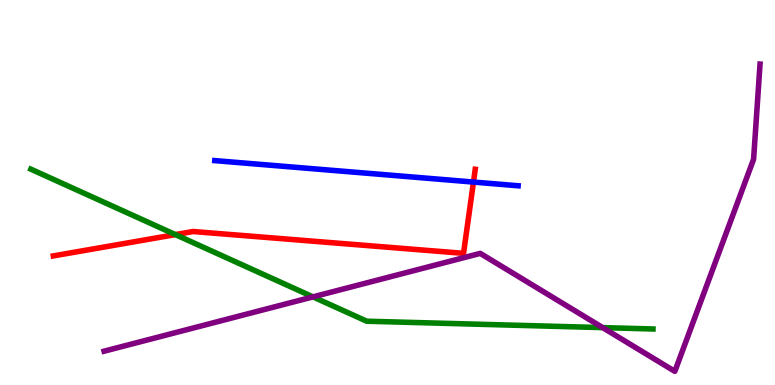[{'lines': ['blue', 'red'], 'intersections': [{'x': 6.11, 'y': 5.27}]}, {'lines': ['green', 'red'], 'intersections': [{'x': 2.26, 'y': 3.91}]}, {'lines': ['purple', 'red'], 'intersections': []}, {'lines': ['blue', 'green'], 'intersections': []}, {'lines': ['blue', 'purple'], 'intersections': []}, {'lines': ['green', 'purple'], 'intersections': [{'x': 4.04, 'y': 2.29}, {'x': 7.78, 'y': 1.49}]}]